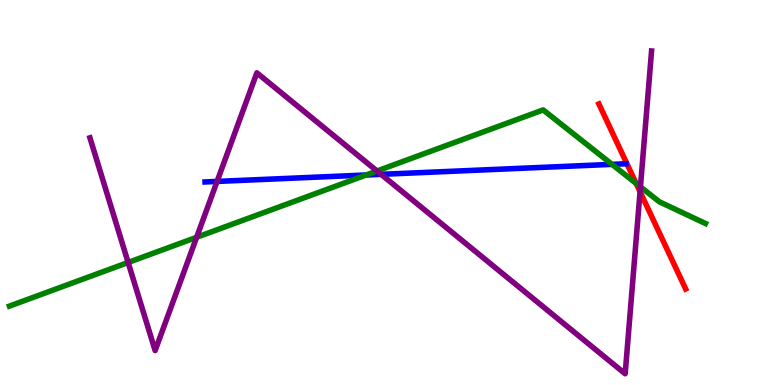[{'lines': ['blue', 'red'], 'intersections': []}, {'lines': ['green', 'red'], 'intersections': [{'x': 8.21, 'y': 5.23}]}, {'lines': ['purple', 'red'], 'intersections': [{'x': 8.26, 'y': 5.02}]}, {'lines': ['blue', 'green'], 'intersections': [{'x': 4.72, 'y': 5.45}, {'x': 7.9, 'y': 5.73}]}, {'lines': ['blue', 'purple'], 'intersections': [{'x': 2.8, 'y': 5.29}, {'x': 4.92, 'y': 5.47}]}, {'lines': ['green', 'purple'], 'intersections': [{'x': 1.65, 'y': 3.18}, {'x': 2.54, 'y': 3.84}, {'x': 4.86, 'y': 5.56}, {'x': 8.26, 'y': 5.15}]}]